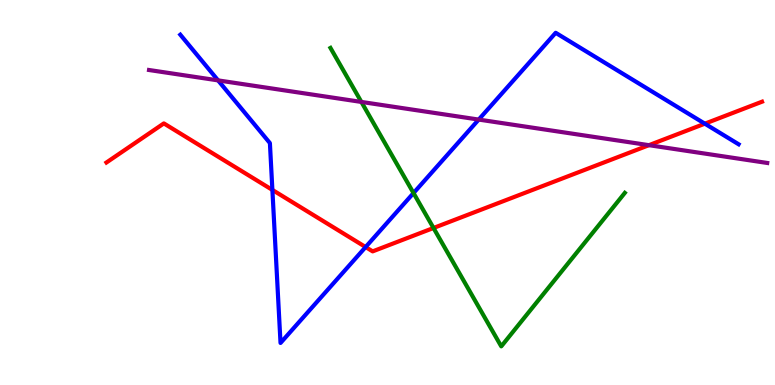[{'lines': ['blue', 'red'], 'intersections': [{'x': 3.51, 'y': 5.07}, {'x': 4.72, 'y': 3.58}, {'x': 9.09, 'y': 6.79}]}, {'lines': ['green', 'red'], 'intersections': [{'x': 5.59, 'y': 4.08}]}, {'lines': ['purple', 'red'], 'intersections': [{'x': 8.37, 'y': 6.23}]}, {'lines': ['blue', 'green'], 'intersections': [{'x': 5.34, 'y': 4.99}]}, {'lines': ['blue', 'purple'], 'intersections': [{'x': 2.81, 'y': 7.91}, {'x': 6.18, 'y': 6.89}]}, {'lines': ['green', 'purple'], 'intersections': [{'x': 4.66, 'y': 7.35}]}]